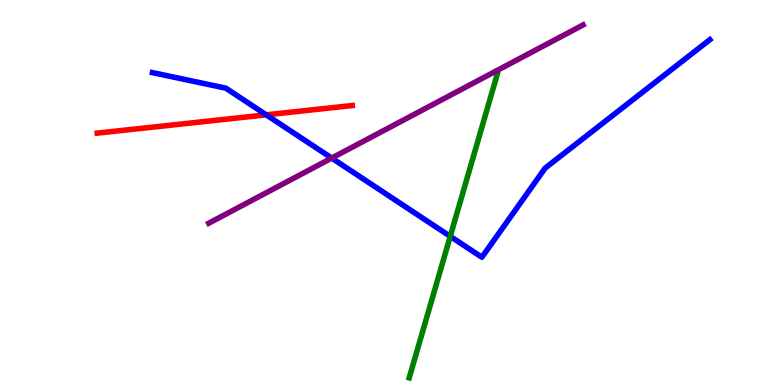[{'lines': ['blue', 'red'], 'intersections': [{'x': 3.44, 'y': 7.02}]}, {'lines': ['green', 'red'], 'intersections': []}, {'lines': ['purple', 'red'], 'intersections': []}, {'lines': ['blue', 'green'], 'intersections': [{'x': 5.81, 'y': 3.86}]}, {'lines': ['blue', 'purple'], 'intersections': [{'x': 4.28, 'y': 5.89}]}, {'lines': ['green', 'purple'], 'intersections': []}]